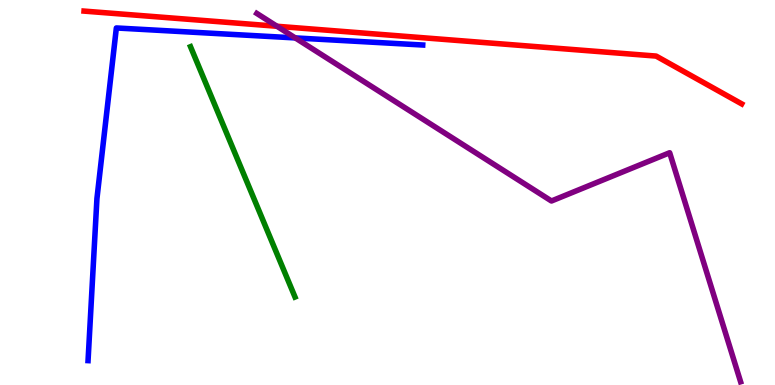[{'lines': ['blue', 'red'], 'intersections': []}, {'lines': ['green', 'red'], 'intersections': []}, {'lines': ['purple', 'red'], 'intersections': [{'x': 3.57, 'y': 9.32}]}, {'lines': ['blue', 'green'], 'intersections': []}, {'lines': ['blue', 'purple'], 'intersections': [{'x': 3.81, 'y': 9.02}]}, {'lines': ['green', 'purple'], 'intersections': []}]